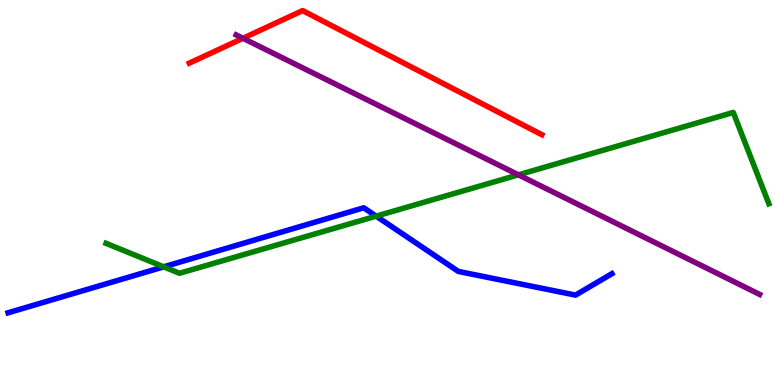[{'lines': ['blue', 'red'], 'intersections': []}, {'lines': ['green', 'red'], 'intersections': []}, {'lines': ['purple', 'red'], 'intersections': [{'x': 3.13, 'y': 9.01}]}, {'lines': ['blue', 'green'], 'intersections': [{'x': 2.11, 'y': 3.07}, {'x': 4.85, 'y': 4.39}]}, {'lines': ['blue', 'purple'], 'intersections': []}, {'lines': ['green', 'purple'], 'intersections': [{'x': 6.69, 'y': 5.46}]}]